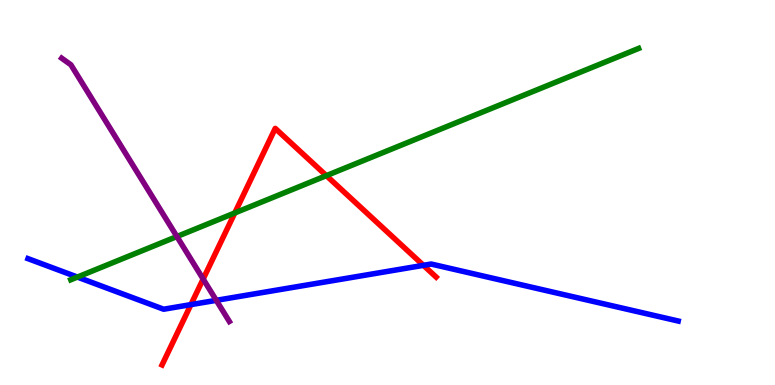[{'lines': ['blue', 'red'], 'intersections': [{'x': 2.46, 'y': 2.09}, {'x': 5.46, 'y': 3.11}]}, {'lines': ['green', 'red'], 'intersections': [{'x': 3.03, 'y': 4.47}, {'x': 4.21, 'y': 5.44}]}, {'lines': ['purple', 'red'], 'intersections': [{'x': 2.62, 'y': 2.75}]}, {'lines': ['blue', 'green'], 'intersections': [{'x': 0.999, 'y': 2.8}]}, {'lines': ['blue', 'purple'], 'intersections': [{'x': 2.79, 'y': 2.2}]}, {'lines': ['green', 'purple'], 'intersections': [{'x': 2.28, 'y': 3.86}]}]